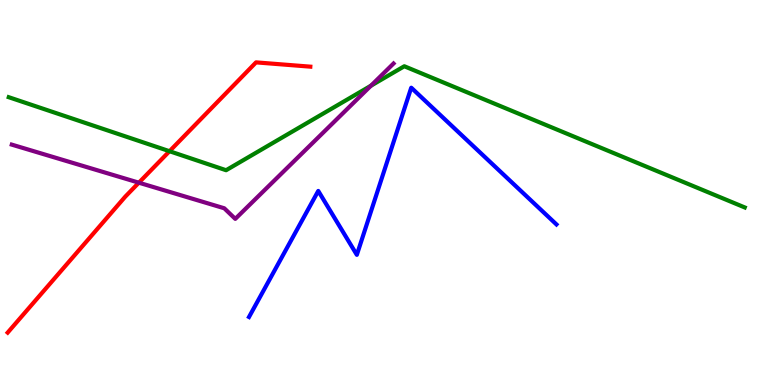[{'lines': ['blue', 'red'], 'intersections': []}, {'lines': ['green', 'red'], 'intersections': [{'x': 2.19, 'y': 6.07}]}, {'lines': ['purple', 'red'], 'intersections': [{'x': 1.79, 'y': 5.25}]}, {'lines': ['blue', 'green'], 'intersections': []}, {'lines': ['blue', 'purple'], 'intersections': []}, {'lines': ['green', 'purple'], 'intersections': [{'x': 4.79, 'y': 7.77}]}]